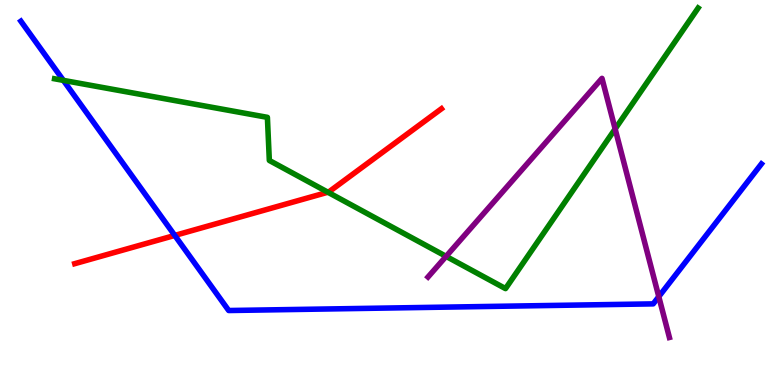[{'lines': ['blue', 'red'], 'intersections': [{'x': 2.26, 'y': 3.88}]}, {'lines': ['green', 'red'], 'intersections': [{'x': 4.23, 'y': 5.01}]}, {'lines': ['purple', 'red'], 'intersections': []}, {'lines': ['blue', 'green'], 'intersections': [{'x': 0.818, 'y': 7.91}]}, {'lines': ['blue', 'purple'], 'intersections': [{'x': 8.5, 'y': 2.3}]}, {'lines': ['green', 'purple'], 'intersections': [{'x': 5.76, 'y': 3.34}, {'x': 7.94, 'y': 6.65}]}]